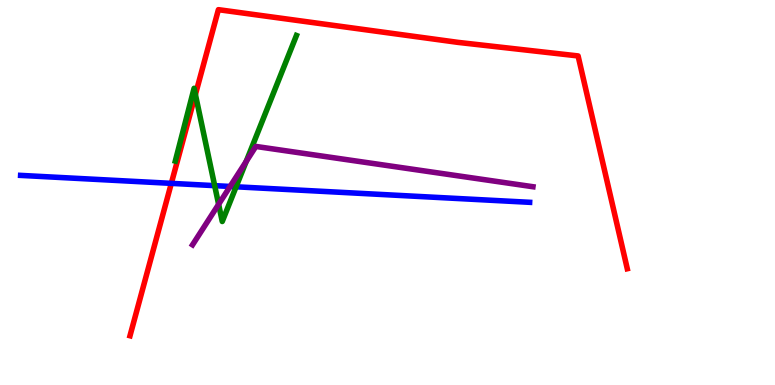[{'lines': ['blue', 'red'], 'intersections': [{'x': 2.21, 'y': 5.24}]}, {'lines': ['green', 'red'], 'intersections': [{'x': 2.52, 'y': 7.55}]}, {'lines': ['purple', 'red'], 'intersections': []}, {'lines': ['blue', 'green'], 'intersections': [{'x': 2.77, 'y': 5.18}, {'x': 3.05, 'y': 5.15}]}, {'lines': ['blue', 'purple'], 'intersections': [{'x': 2.97, 'y': 5.16}]}, {'lines': ['green', 'purple'], 'intersections': [{'x': 2.82, 'y': 4.69}, {'x': 3.18, 'y': 5.81}]}]